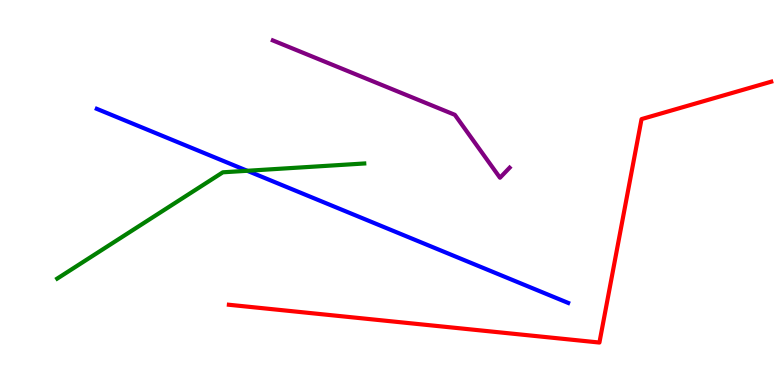[{'lines': ['blue', 'red'], 'intersections': []}, {'lines': ['green', 'red'], 'intersections': []}, {'lines': ['purple', 'red'], 'intersections': []}, {'lines': ['blue', 'green'], 'intersections': [{'x': 3.19, 'y': 5.56}]}, {'lines': ['blue', 'purple'], 'intersections': []}, {'lines': ['green', 'purple'], 'intersections': []}]